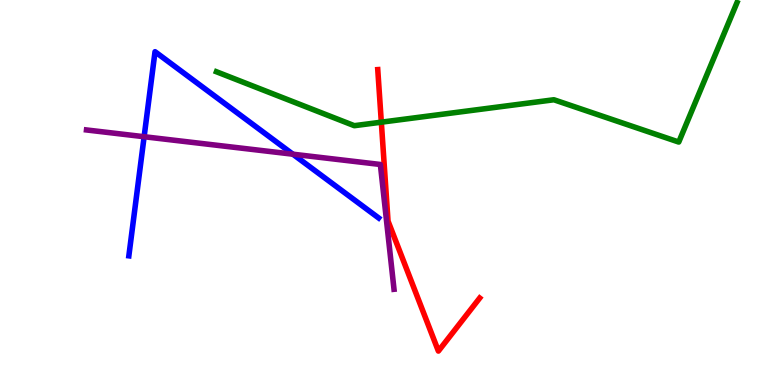[{'lines': ['blue', 'red'], 'intersections': []}, {'lines': ['green', 'red'], 'intersections': [{'x': 4.92, 'y': 6.83}]}, {'lines': ['purple', 'red'], 'intersections': []}, {'lines': ['blue', 'green'], 'intersections': []}, {'lines': ['blue', 'purple'], 'intersections': [{'x': 1.86, 'y': 6.45}, {'x': 3.78, 'y': 5.99}]}, {'lines': ['green', 'purple'], 'intersections': []}]